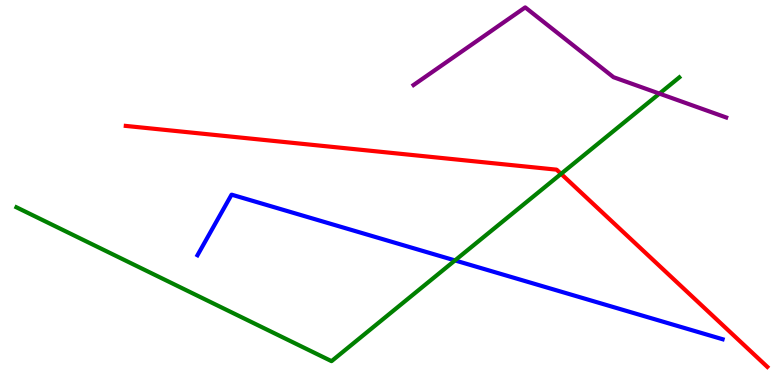[{'lines': ['blue', 'red'], 'intersections': []}, {'lines': ['green', 'red'], 'intersections': [{'x': 7.24, 'y': 5.48}]}, {'lines': ['purple', 'red'], 'intersections': []}, {'lines': ['blue', 'green'], 'intersections': [{'x': 5.87, 'y': 3.24}]}, {'lines': ['blue', 'purple'], 'intersections': []}, {'lines': ['green', 'purple'], 'intersections': [{'x': 8.51, 'y': 7.57}]}]